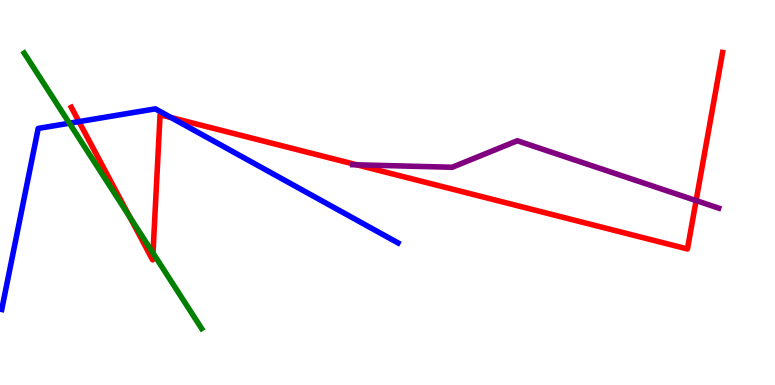[{'lines': ['blue', 'red'], 'intersections': [{'x': 1.02, 'y': 6.84}, {'x': 2.21, 'y': 6.95}]}, {'lines': ['green', 'red'], 'intersections': [{'x': 1.67, 'y': 4.37}, {'x': 1.97, 'y': 3.43}]}, {'lines': ['purple', 'red'], 'intersections': [{'x': 4.6, 'y': 5.72}, {'x': 8.98, 'y': 4.79}]}, {'lines': ['blue', 'green'], 'intersections': [{'x': 0.895, 'y': 6.8}]}, {'lines': ['blue', 'purple'], 'intersections': []}, {'lines': ['green', 'purple'], 'intersections': []}]